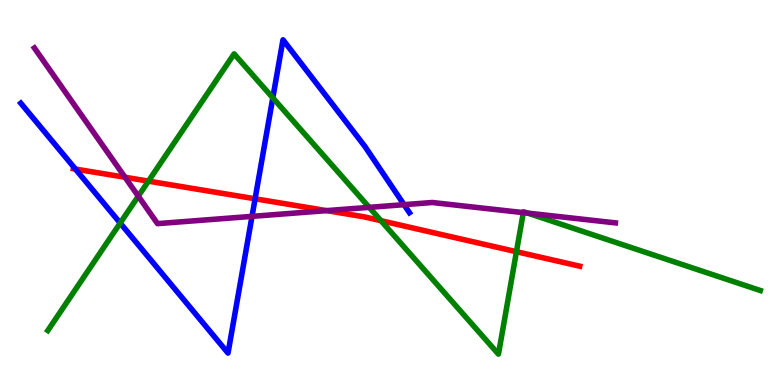[{'lines': ['blue', 'red'], 'intersections': [{'x': 0.973, 'y': 5.61}, {'x': 3.29, 'y': 4.84}]}, {'lines': ['green', 'red'], 'intersections': [{'x': 1.92, 'y': 5.3}, {'x': 4.92, 'y': 4.27}, {'x': 6.66, 'y': 3.46}]}, {'lines': ['purple', 'red'], 'intersections': [{'x': 1.61, 'y': 5.4}, {'x': 4.21, 'y': 4.53}]}, {'lines': ['blue', 'green'], 'intersections': [{'x': 1.55, 'y': 4.21}, {'x': 3.52, 'y': 7.46}]}, {'lines': ['blue', 'purple'], 'intersections': [{'x': 3.25, 'y': 4.38}, {'x': 5.21, 'y': 4.68}]}, {'lines': ['green', 'purple'], 'intersections': [{'x': 1.78, 'y': 4.9}, {'x': 4.76, 'y': 4.61}, {'x': 6.75, 'y': 4.48}, {'x': 6.81, 'y': 4.46}]}]